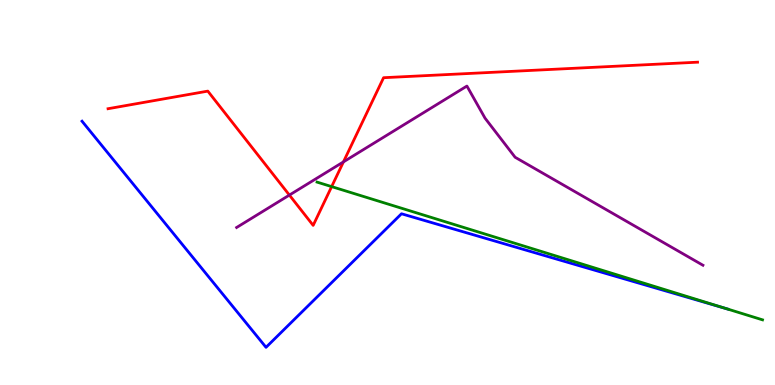[{'lines': ['blue', 'red'], 'intersections': []}, {'lines': ['green', 'red'], 'intersections': [{'x': 4.28, 'y': 5.15}]}, {'lines': ['purple', 'red'], 'intersections': [{'x': 3.73, 'y': 4.93}, {'x': 4.43, 'y': 5.8}]}, {'lines': ['blue', 'green'], 'intersections': [{'x': 9.38, 'y': 1.98}]}, {'lines': ['blue', 'purple'], 'intersections': []}, {'lines': ['green', 'purple'], 'intersections': []}]